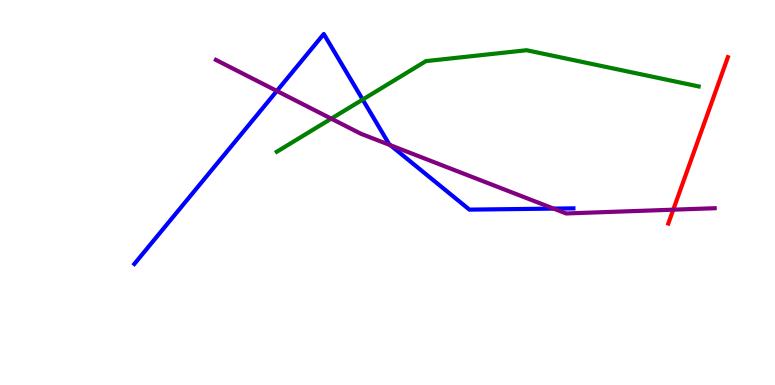[{'lines': ['blue', 'red'], 'intersections': []}, {'lines': ['green', 'red'], 'intersections': []}, {'lines': ['purple', 'red'], 'intersections': [{'x': 8.69, 'y': 4.55}]}, {'lines': ['blue', 'green'], 'intersections': [{'x': 4.68, 'y': 7.41}]}, {'lines': ['blue', 'purple'], 'intersections': [{'x': 3.57, 'y': 7.64}, {'x': 5.04, 'y': 6.23}, {'x': 7.14, 'y': 4.58}]}, {'lines': ['green', 'purple'], 'intersections': [{'x': 4.27, 'y': 6.92}]}]